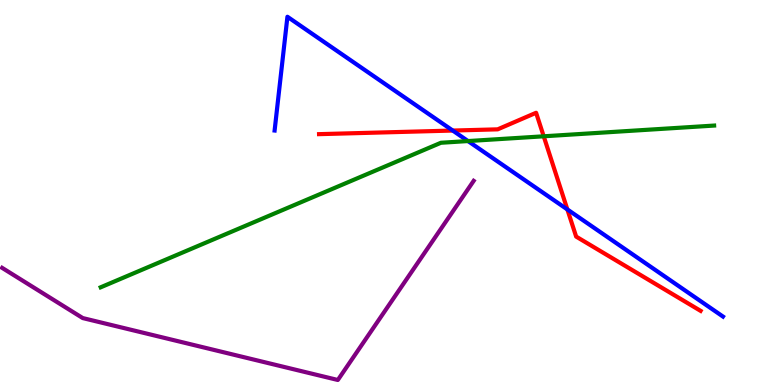[{'lines': ['blue', 'red'], 'intersections': [{'x': 5.84, 'y': 6.61}, {'x': 7.32, 'y': 4.56}]}, {'lines': ['green', 'red'], 'intersections': [{'x': 7.02, 'y': 6.46}]}, {'lines': ['purple', 'red'], 'intersections': []}, {'lines': ['blue', 'green'], 'intersections': [{'x': 6.04, 'y': 6.34}]}, {'lines': ['blue', 'purple'], 'intersections': []}, {'lines': ['green', 'purple'], 'intersections': []}]